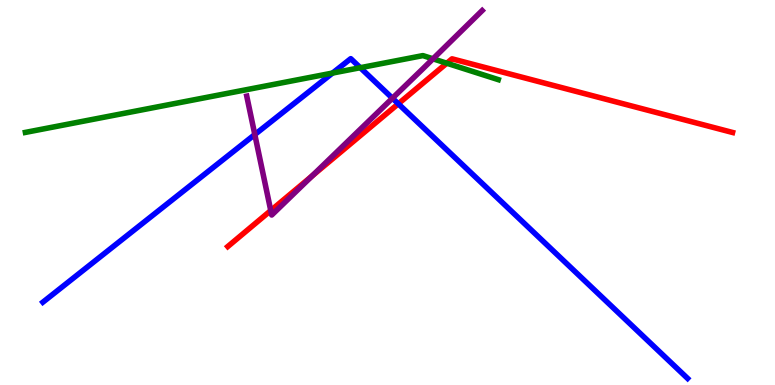[{'lines': ['blue', 'red'], 'intersections': [{'x': 5.14, 'y': 7.3}]}, {'lines': ['green', 'red'], 'intersections': [{'x': 5.76, 'y': 8.36}]}, {'lines': ['purple', 'red'], 'intersections': [{'x': 3.49, 'y': 4.53}, {'x': 4.03, 'y': 5.43}]}, {'lines': ['blue', 'green'], 'intersections': [{'x': 4.29, 'y': 8.1}, {'x': 4.65, 'y': 8.24}]}, {'lines': ['blue', 'purple'], 'intersections': [{'x': 3.29, 'y': 6.51}, {'x': 5.06, 'y': 7.45}]}, {'lines': ['green', 'purple'], 'intersections': [{'x': 5.59, 'y': 8.47}]}]